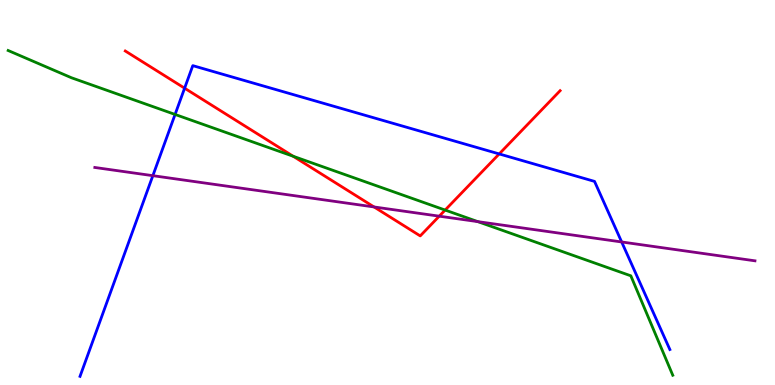[{'lines': ['blue', 'red'], 'intersections': [{'x': 2.38, 'y': 7.71}, {'x': 6.44, 'y': 6.0}]}, {'lines': ['green', 'red'], 'intersections': [{'x': 3.78, 'y': 5.94}, {'x': 5.74, 'y': 4.54}]}, {'lines': ['purple', 'red'], 'intersections': [{'x': 4.83, 'y': 4.62}, {'x': 5.67, 'y': 4.39}]}, {'lines': ['blue', 'green'], 'intersections': [{'x': 2.26, 'y': 7.03}]}, {'lines': ['blue', 'purple'], 'intersections': [{'x': 1.97, 'y': 5.44}, {'x': 8.02, 'y': 3.72}]}, {'lines': ['green', 'purple'], 'intersections': [{'x': 6.17, 'y': 4.24}]}]